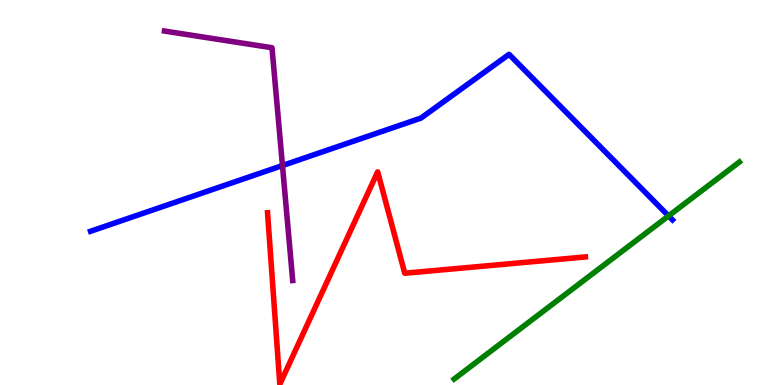[{'lines': ['blue', 'red'], 'intersections': []}, {'lines': ['green', 'red'], 'intersections': []}, {'lines': ['purple', 'red'], 'intersections': []}, {'lines': ['blue', 'green'], 'intersections': [{'x': 8.63, 'y': 4.39}]}, {'lines': ['blue', 'purple'], 'intersections': [{'x': 3.64, 'y': 5.7}]}, {'lines': ['green', 'purple'], 'intersections': []}]